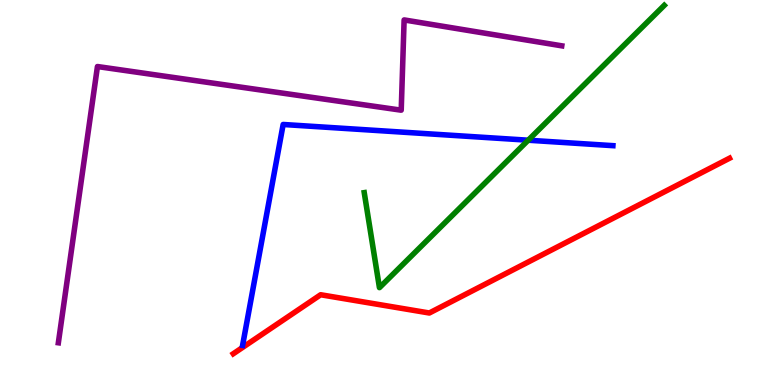[{'lines': ['blue', 'red'], 'intersections': []}, {'lines': ['green', 'red'], 'intersections': []}, {'lines': ['purple', 'red'], 'intersections': []}, {'lines': ['blue', 'green'], 'intersections': [{'x': 6.82, 'y': 6.36}]}, {'lines': ['blue', 'purple'], 'intersections': []}, {'lines': ['green', 'purple'], 'intersections': []}]